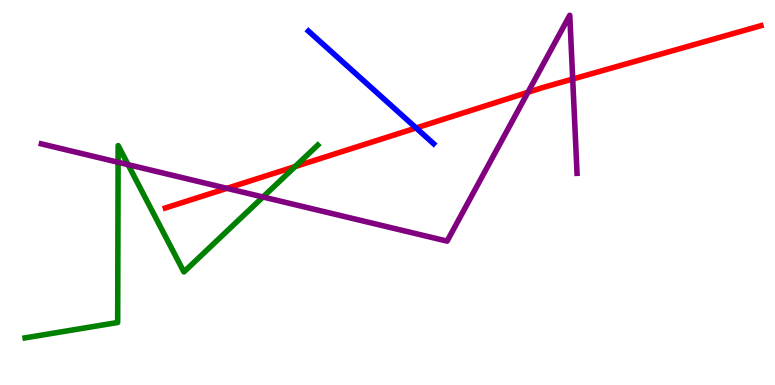[{'lines': ['blue', 'red'], 'intersections': [{'x': 5.37, 'y': 6.68}]}, {'lines': ['green', 'red'], 'intersections': [{'x': 3.81, 'y': 5.67}]}, {'lines': ['purple', 'red'], 'intersections': [{'x': 2.93, 'y': 5.11}, {'x': 6.81, 'y': 7.6}, {'x': 7.39, 'y': 7.95}]}, {'lines': ['blue', 'green'], 'intersections': []}, {'lines': ['blue', 'purple'], 'intersections': []}, {'lines': ['green', 'purple'], 'intersections': [{'x': 1.52, 'y': 5.79}, {'x': 1.65, 'y': 5.72}, {'x': 3.39, 'y': 4.88}]}]